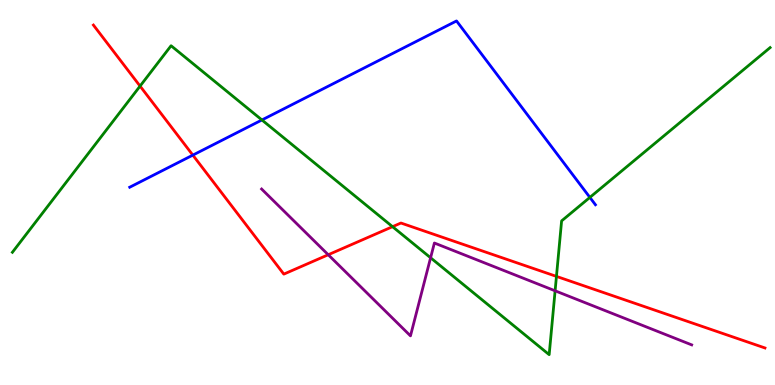[{'lines': ['blue', 'red'], 'intersections': [{'x': 2.49, 'y': 5.97}]}, {'lines': ['green', 'red'], 'intersections': [{'x': 1.81, 'y': 7.76}, {'x': 5.07, 'y': 4.11}, {'x': 7.18, 'y': 2.82}]}, {'lines': ['purple', 'red'], 'intersections': [{'x': 4.24, 'y': 3.38}]}, {'lines': ['blue', 'green'], 'intersections': [{'x': 3.38, 'y': 6.88}, {'x': 7.61, 'y': 4.87}]}, {'lines': ['blue', 'purple'], 'intersections': []}, {'lines': ['green', 'purple'], 'intersections': [{'x': 5.56, 'y': 3.3}, {'x': 7.16, 'y': 2.45}]}]